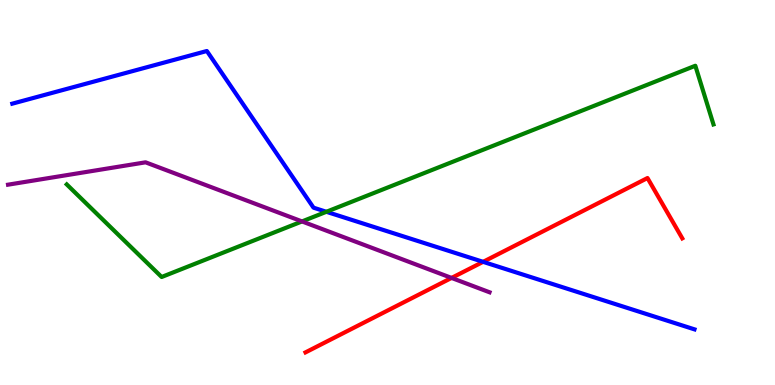[{'lines': ['blue', 'red'], 'intersections': [{'x': 6.23, 'y': 3.2}]}, {'lines': ['green', 'red'], 'intersections': []}, {'lines': ['purple', 'red'], 'intersections': [{'x': 5.83, 'y': 2.78}]}, {'lines': ['blue', 'green'], 'intersections': [{'x': 4.21, 'y': 4.5}]}, {'lines': ['blue', 'purple'], 'intersections': []}, {'lines': ['green', 'purple'], 'intersections': [{'x': 3.9, 'y': 4.25}]}]